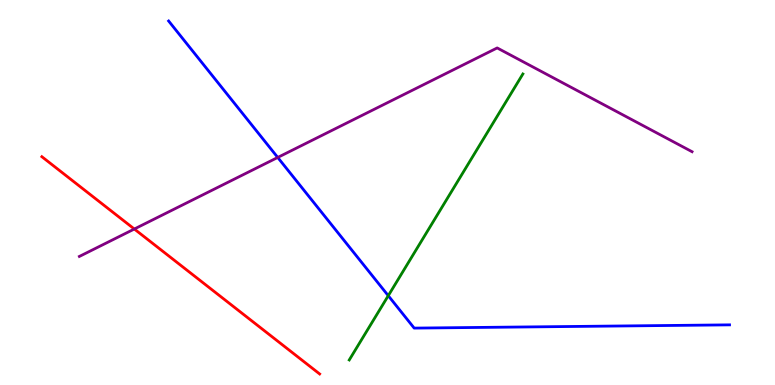[{'lines': ['blue', 'red'], 'intersections': []}, {'lines': ['green', 'red'], 'intersections': []}, {'lines': ['purple', 'red'], 'intersections': [{'x': 1.73, 'y': 4.05}]}, {'lines': ['blue', 'green'], 'intersections': [{'x': 5.01, 'y': 2.32}]}, {'lines': ['blue', 'purple'], 'intersections': [{'x': 3.58, 'y': 5.91}]}, {'lines': ['green', 'purple'], 'intersections': []}]